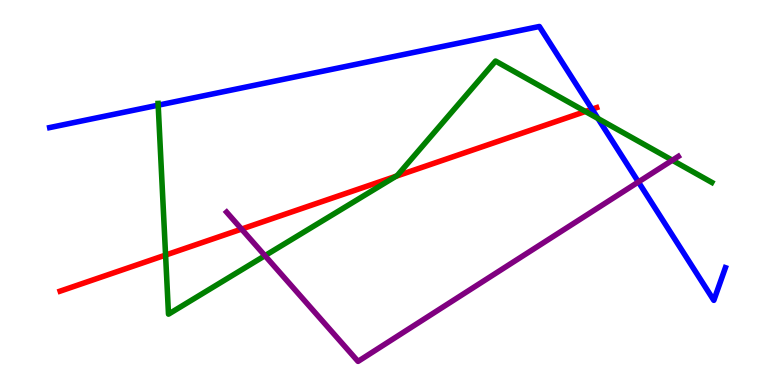[{'lines': ['blue', 'red'], 'intersections': [{'x': 7.64, 'y': 7.16}]}, {'lines': ['green', 'red'], 'intersections': [{'x': 2.14, 'y': 3.37}, {'x': 5.11, 'y': 5.42}, {'x': 7.55, 'y': 7.1}]}, {'lines': ['purple', 'red'], 'intersections': [{'x': 3.12, 'y': 4.05}]}, {'lines': ['blue', 'green'], 'intersections': [{'x': 2.04, 'y': 7.27}, {'x': 7.72, 'y': 6.92}]}, {'lines': ['blue', 'purple'], 'intersections': [{'x': 8.24, 'y': 5.27}]}, {'lines': ['green', 'purple'], 'intersections': [{'x': 3.42, 'y': 3.36}, {'x': 8.68, 'y': 5.84}]}]